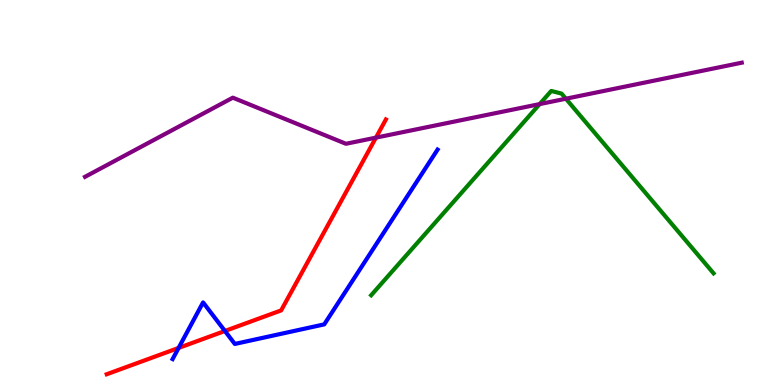[{'lines': ['blue', 'red'], 'intersections': [{'x': 2.3, 'y': 0.963}, {'x': 2.9, 'y': 1.4}]}, {'lines': ['green', 'red'], 'intersections': []}, {'lines': ['purple', 'red'], 'intersections': [{'x': 4.85, 'y': 6.42}]}, {'lines': ['blue', 'green'], 'intersections': []}, {'lines': ['blue', 'purple'], 'intersections': []}, {'lines': ['green', 'purple'], 'intersections': [{'x': 6.96, 'y': 7.3}, {'x': 7.3, 'y': 7.44}]}]